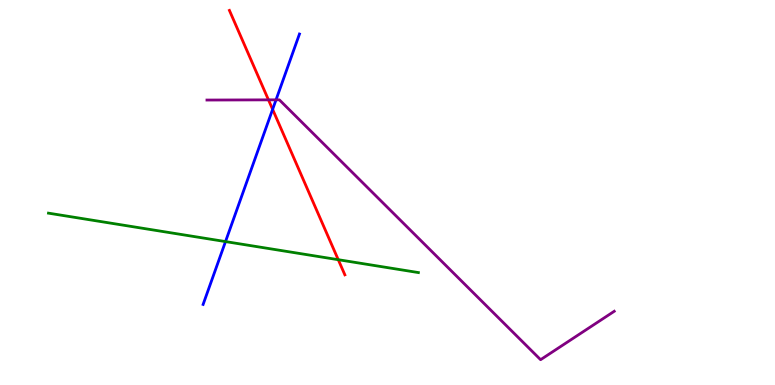[{'lines': ['blue', 'red'], 'intersections': [{'x': 3.52, 'y': 7.16}]}, {'lines': ['green', 'red'], 'intersections': [{'x': 4.36, 'y': 3.25}]}, {'lines': ['purple', 'red'], 'intersections': [{'x': 3.46, 'y': 7.41}]}, {'lines': ['blue', 'green'], 'intersections': [{'x': 2.91, 'y': 3.73}]}, {'lines': ['blue', 'purple'], 'intersections': [{'x': 3.56, 'y': 7.41}]}, {'lines': ['green', 'purple'], 'intersections': []}]